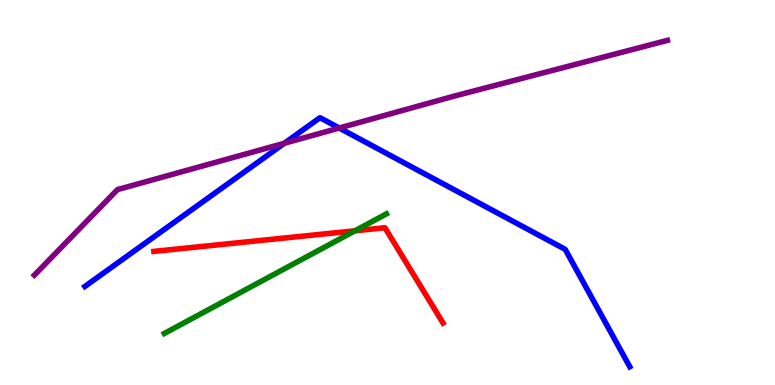[{'lines': ['blue', 'red'], 'intersections': []}, {'lines': ['green', 'red'], 'intersections': [{'x': 4.58, 'y': 4.01}]}, {'lines': ['purple', 'red'], 'intersections': []}, {'lines': ['blue', 'green'], 'intersections': []}, {'lines': ['blue', 'purple'], 'intersections': [{'x': 3.67, 'y': 6.28}, {'x': 4.38, 'y': 6.67}]}, {'lines': ['green', 'purple'], 'intersections': []}]